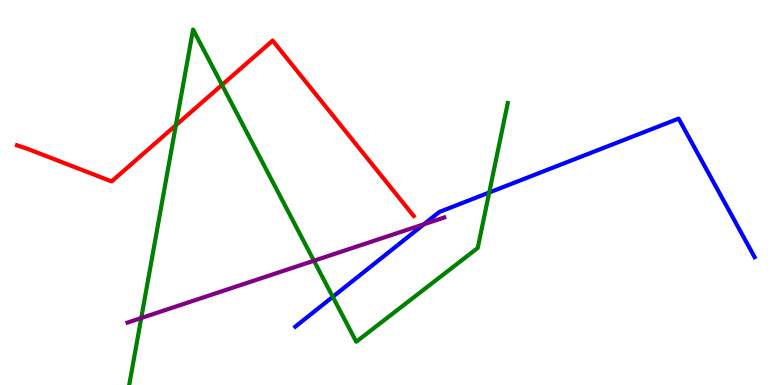[{'lines': ['blue', 'red'], 'intersections': []}, {'lines': ['green', 'red'], 'intersections': [{'x': 2.27, 'y': 6.75}, {'x': 2.86, 'y': 7.79}]}, {'lines': ['purple', 'red'], 'intersections': []}, {'lines': ['blue', 'green'], 'intersections': [{'x': 4.29, 'y': 2.29}, {'x': 6.31, 'y': 5.0}]}, {'lines': ['blue', 'purple'], 'intersections': [{'x': 5.47, 'y': 4.18}]}, {'lines': ['green', 'purple'], 'intersections': [{'x': 1.82, 'y': 1.74}, {'x': 4.05, 'y': 3.23}]}]